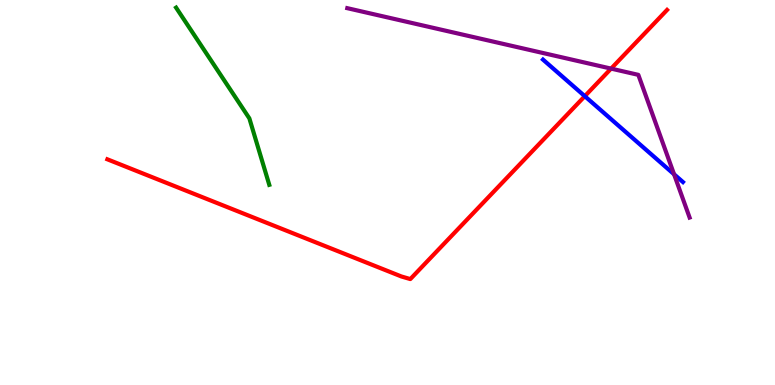[{'lines': ['blue', 'red'], 'intersections': [{'x': 7.55, 'y': 7.5}]}, {'lines': ['green', 'red'], 'intersections': []}, {'lines': ['purple', 'red'], 'intersections': [{'x': 7.89, 'y': 8.22}]}, {'lines': ['blue', 'green'], 'intersections': []}, {'lines': ['blue', 'purple'], 'intersections': [{'x': 8.7, 'y': 5.47}]}, {'lines': ['green', 'purple'], 'intersections': []}]